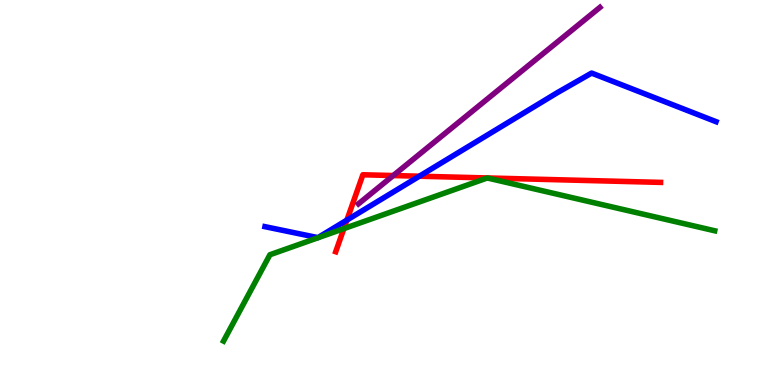[{'lines': ['blue', 'red'], 'intersections': [{'x': 4.48, 'y': 4.28}, {'x': 5.41, 'y': 5.42}]}, {'lines': ['green', 'red'], 'intersections': [{'x': 4.44, 'y': 4.06}]}, {'lines': ['purple', 'red'], 'intersections': [{'x': 5.07, 'y': 5.44}]}, {'lines': ['blue', 'green'], 'intersections': []}, {'lines': ['blue', 'purple'], 'intersections': []}, {'lines': ['green', 'purple'], 'intersections': []}]